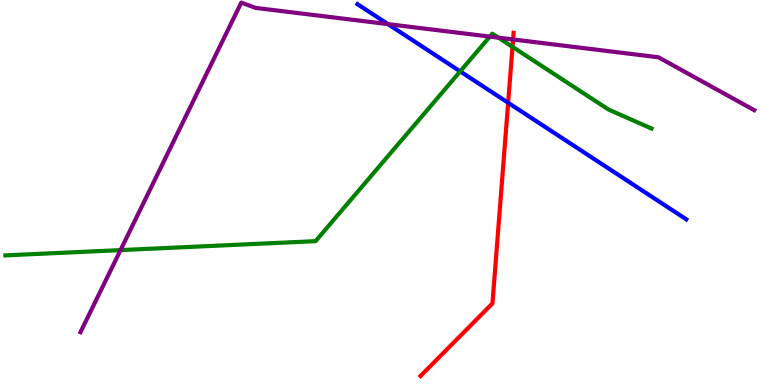[{'lines': ['blue', 'red'], 'intersections': [{'x': 6.56, 'y': 7.33}]}, {'lines': ['green', 'red'], 'intersections': [{'x': 6.61, 'y': 8.78}]}, {'lines': ['purple', 'red'], 'intersections': [{'x': 6.62, 'y': 8.97}]}, {'lines': ['blue', 'green'], 'intersections': [{'x': 5.94, 'y': 8.15}]}, {'lines': ['blue', 'purple'], 'intersections': [{'x': 5.01, 'y': 9.37}]}, {'lines': ['green', 'purple'], 'intersections': [{'x': 1.56, 'y': 3.5}, {'x': 6.32, 'y': 9.05}, {'x': 6.43, 'y': 9.02}]}]